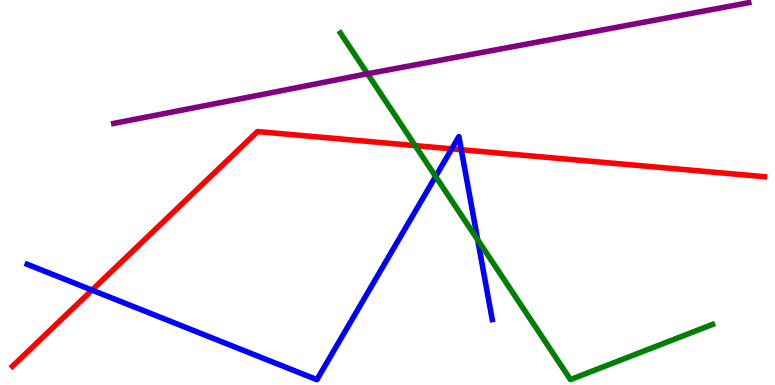[{'lines': ['blue', 'red'], 'intersections': [{'x': 1.19, 'y': 2.46}, {'x': 5.83, 'y': 6.13}, {'x': 5.95, 'y': 6.11}]}, {'lines': ['green', 'red'], 'intersections': [{'x': 5.36, 'y': 6.22}]}, {'lines': ['purple', 'red'], 'intersections': []}, {'lines': ['blue', 'green'], 'intersections': [{'x': 5.62, 'y': 5.42}, {'x': 6.16, 'y': 3.77}]}, {'lines': ['blue', 'purple'], 'intersections': []}, {'lines': ['green', 'purple'], 'intersections': [{'x': 4.74, 'y': 8.08}]}]